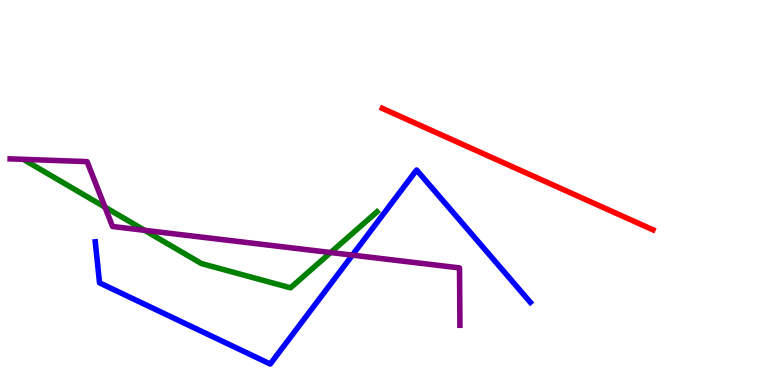[{'lines': ['blue', 'red'], 'intersections': []}, {'lines': ['green', 'red'], 'intersections': []}, {'lines': ['purple', 'red'], 'intersections': []}, {'lines': ['blue', 'green'], 'intersections': []}, {'lines': ['blue', 'purple'], 'intersections': [{'x': 4.55, 'y': 3.37}]}, {'lines': ['green', 'purple'], 'intersections': [{'x': 1.35, 'y': 4.62}, {'x': 1.87, 'y': 4.02}, {'x': 4.27, 'y': 3.44}]}]